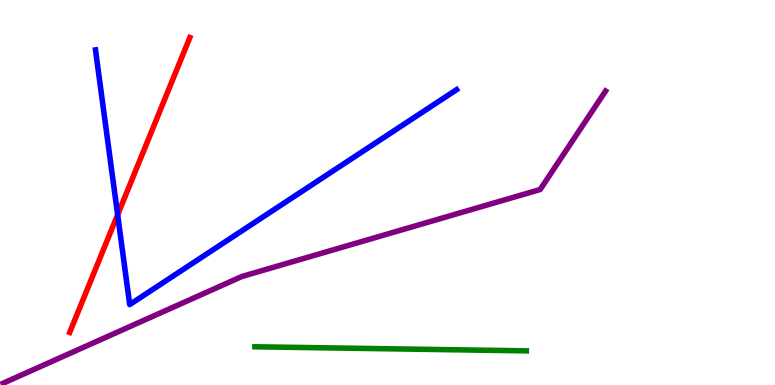[{'lines': ['blue', 'red'], 'intersections': [{'x': 1.52, 'y': 4.42}]}, {'lines': ['green', 'red'], 'intersections': []}, {'lines': ['purple', 'red'], 'intersections': []}, {'lines': ['blue', 'green'], 'intersections': []}, {'lines': ['blue', 'purple'], 'intersections': []}, {'lines': ['green', 'purple'], 'intersections': []}]